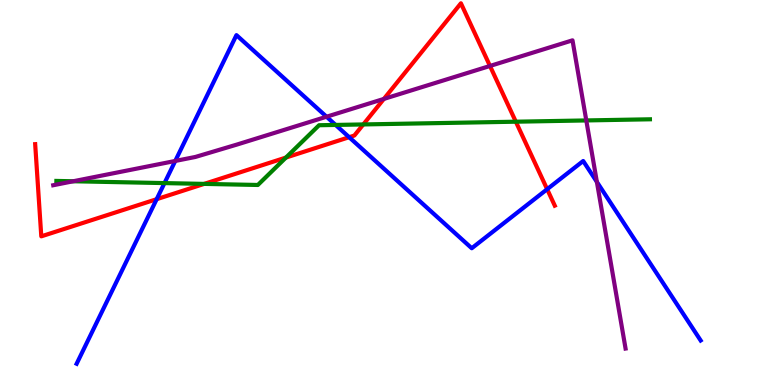[{'lines': ['blue', 'red'], 'intersections': [{'x': 2.02, 'y': 4.83}, {'x': 4.51, 'y': 6.44}, {'x': 7.06, 'y': 5.09}]}, {'lines': ['green', 'red'], 'intersections': [{'x': 2.63, 'y': 5.22}, {'x': 3.69, 'y': 5.91}, {'x': 4.69, 'y': 6.77}, {'x': 6.66, 'y': 6.84}]}, {'lines': ['purple', 'red'], 'intersections': [{'x': 4.95, 'y': 7.43}, {'x': 6.32, 'y': 8.29}]}, {'lines': ['blue', 'green'], 'intersections': [{'x': 2.12, 'y': 5.24}, {'x': 4.33, 'y': 6.75}]}, {'lines': ['blue', 'purple'], 'intersections': [{'x': 2.26, 'y': 5.82}, {'x': 4.21, 'y': 6.97}, {'x': 7.7, 'y': 5.27}]}, {'lines': ['green', 'purple'], 'intersections': [{'x': 0.945, 'y': 5.29}, {'x': 7.57, 'y': 6.87}]}]